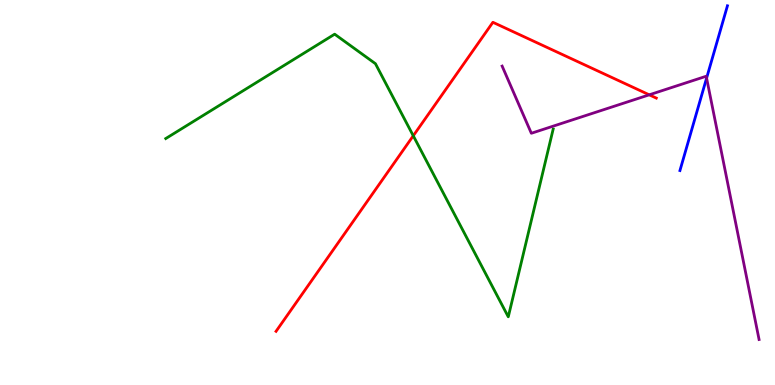[{'lines': ['blue', 'red'], 'intersections': []}, {'lines': ['green', 'red'], 'intersections': [{'x': 5.33, 'y': 6.47}]}, {'lines': ['purple', 'red'], 'intersections': [{'x': 8.38, 'y': 7.54}]}, {'lines': ['blue', 'green'], 'intersections': []}, {'lines': ['blue', 'purple'], 'intersections': [{'x': 9.12, 'y': 7.97}]}, {'lines': ['green', 'purple'], 'intersections': []}]